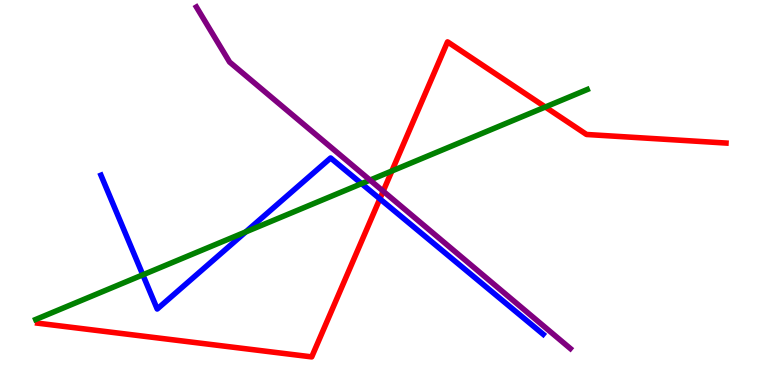[{'lines': ['blue', 'red'], 'intersections': [{'x': 4.9, 'y': 4.84}]}, {'lines': ['green', 'red'], 'intersections': [{'x': 5.06, 'y': 5.56}, {'x': 7.04, 'y': 7.22}]}, {'lines': ['purple', 'red'], 'intersections': [{'x': 4.94, 'y': 5.03}]}, {'lines': ['blue', 'green'], 'intersections': [{'x': 1.84, 'y': 2.86}, {'x': 3.17, 'y': 3.98}, {'x': 4.67, 'y': 5.23}]}, {'lines': ['blue', 'purple'], 'intersections': []}, {'lines': ['green', 'purple'], 'intersections': [{'x': 4.77, 'y': 5.32}]}]